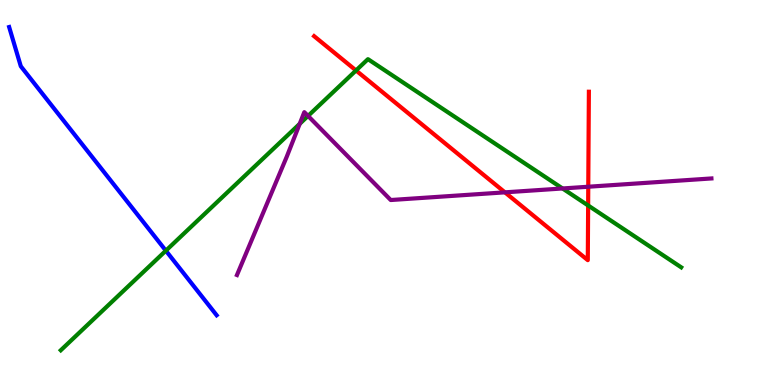[{'lines': ['blue', 'red'], 'intersections': []}, {'lines': ['green', 'red'], 'intersections': [{'x': 4.59, 'y': 8.17}, {'x': 7.59, 'y': 4.66}]}, {'lines': ['purple', 'red'], 'intersections': [{'x': 6.52, 'y': 5.0}, {'x': 7.59, 'y': 5.15}]}, {'lines': ['blue', 'green'], 'intersections': [{'x': 2.14, 'y': 3.49}]}, {'lines': ['blue', 'purple'], 'intersections': []}, {'lines': ['green', 'purple'], 'intersections': [{'x': 3.87, 'y': 6.78}, {'x': 3.97, 'y': 6.99}, {'x': 7.26, 'y': 5.1}]}]